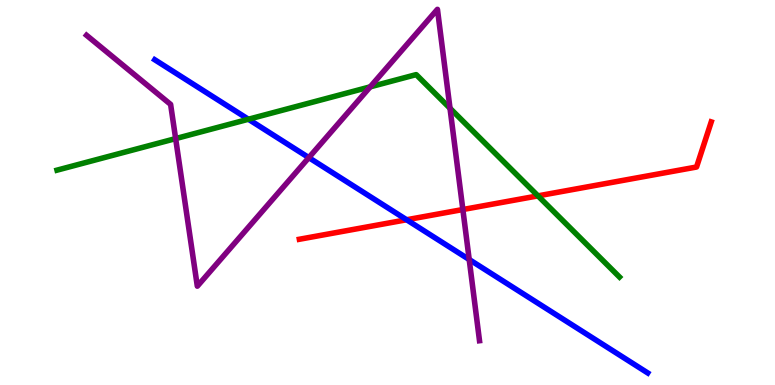[{'lines': ['blue', 'red'], 'intersections': [{'x': 5.25, 'y': 4.29}]}, {'lines': ['green', 'red'], 'intersections': [{'x': 6.94, 'y': 4.91}]}, {'lines': ['purple', 'red'], 'intersections': [{'x': 5.97, 'y': 4.56}]}, {'lines': ['blue', 'green'], 'intersections': [{'x': 3.21, 'y': 6.9}]}, {'lines': ['blue', 'purple'], 'intersections': [{'x': 3.98, 'y': 5.91}, {'x': 6.05, 'y': 3.26}]}, {'lines': ['green', 'purple'], 'intersections': [{'x': 2.27, 'y': 6.4}, {'x': 4.78, 'y': 7.74}, {'x': 5.81, 'y': 7.19}]}]